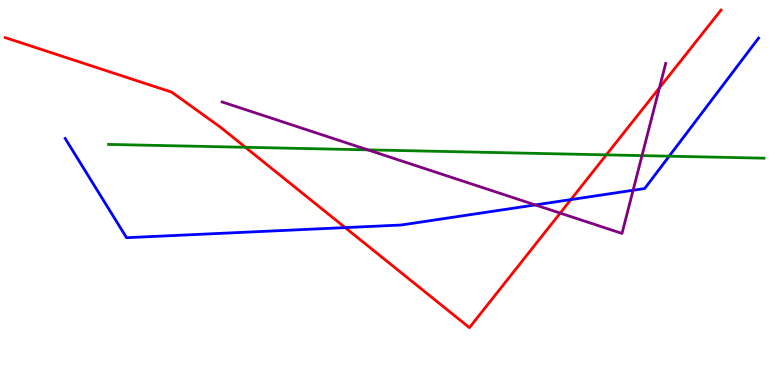[{'lines': ['blue', 'red'], 'intersections': [{'x': 4.45, 'y': 4.09}, {'x': 7.37, 'y': 4.82}]}, {'lines': ['green', 'red'], 'intersections': [{'x': 3.17, 'y': 6.17}, {'x': 7.82, 'y': 5.98}]}, {'lines': ['purple', 'red'], 'intersections': [{'x': 7.23, 'y': 4.46}, {'x': 8.51, 'y': 7.72}]}, {'lines': ['blue', 'green'], 'intersections': [{'x': 8.63, 'y': 5.94}]}, {'lines': ['blue', 'purple'], 'intersections': [{'x': 6.91, 'y': 4.68}, {'x': 8.17, 'y': 5.06}]}, {'lines': ['green', 'purple'], 'intersections': [{'x': 4.75, 'y': 6.11}, {'x': 8.28, 'y': 5.96}]}]